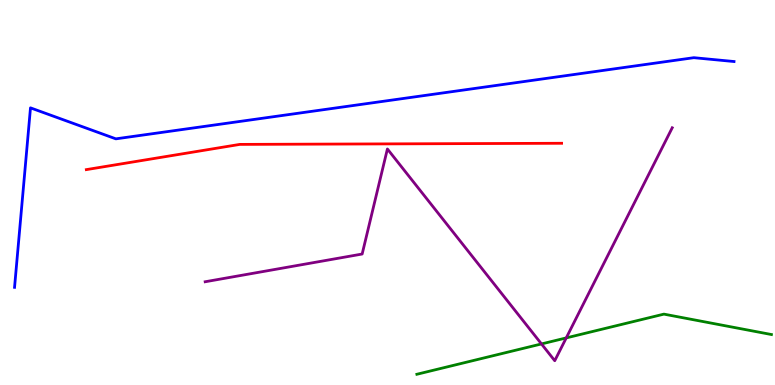[{'lines': ['blue', 'red'], 'intersections': []}, {'lines': ['green', 'red'], 'intersections': []}, {'lines': ['purple', 'red'], 'intersections': []}, {'lines': ['blue', 'green'], 'intersections': []}, {'lines': ['blue', 'purple'], 'intersections': []}, {'lines': ['green', 'purple'], 'intersections': [{'x': 6.99, 'y': 1.07}, {'x': 7.31, 'y': 1.22}]}]